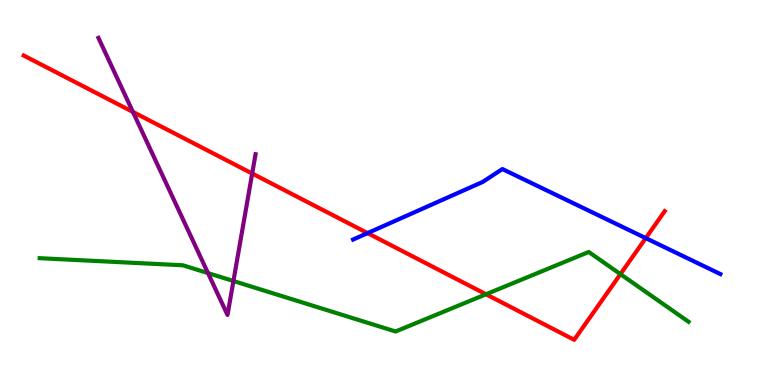[{'lines': ['blue', 'red'], 'intersections': [{'x': 4.74, 'y': 3.95}, {'x': 8.33, 'y': 3.82}]}, {'lines': ['green', 'red'], 'intersections': [{'x': 6.27, 'y': 2.36}, {'x': 8.01, 'y': 2.88}]}, {'lines': ['purple', 'red'], 'intersections': [{'x': 1.72, 'y': 7.09}, {'x': 3.25, 'y': 5.49}]}, {'lines': ['blue', 'green'], 'intersections': []}, {'lines': ['blue', 'purple'], 'intersections': []}, {'lines': ['green', 'purple'], 'intersections': [{'x': 2.68, 'y': 2.91}, {'x': 3.01, 'y': 2.7}]}]